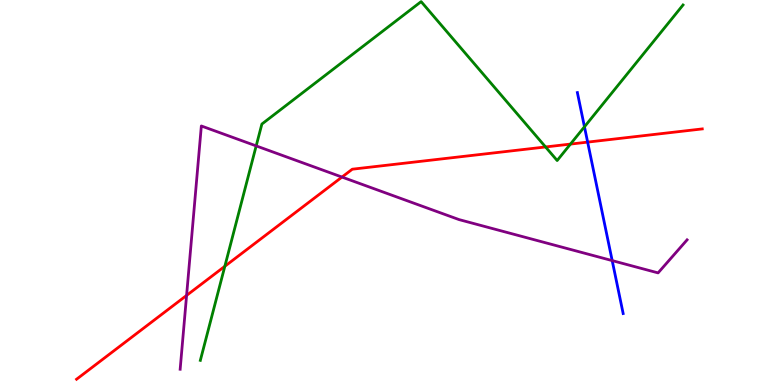[{'lines': ['blue', 'red'], 'intersections': [{'x': 7.58, 'y': 6.31}]}, {'lines': ['green', 'red'], 'intersections': [{'x': 2.9, 'y': 3.08}, {'x': 7.04, 'y': 6.18}, {'x': 7.36, 'y': 6.26}]}, {'lines': ['purple', 'red'], 'intersections': [{'x': 2.41, 'y': 2.33}, {'x': 4.41, 'y': 5.4}]}, {'lines': ['blue', 'green'], 'intersections': [{'x': 7.54, 'y': 6.71}]}, {'lines': ['blue', 'purple'], 'intersections': [{'x': 7.9, 'y': 3.23}]}, {'lines': ['green', 'purple'], 'intersections': [{'x': 3.31, 'y': 6.21}]}]